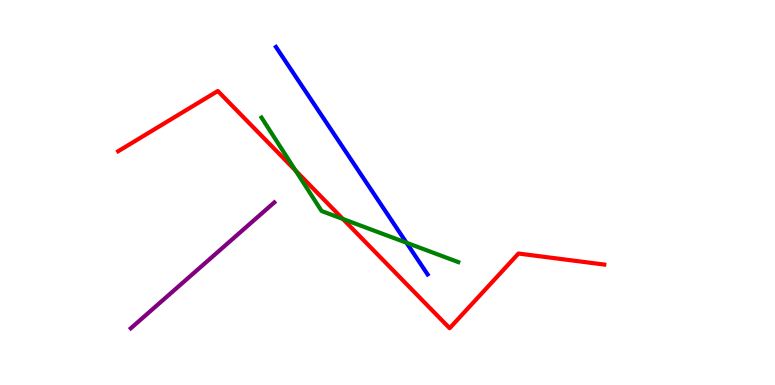[{'lines': ['blue', 'red'], 'intersections': []}, {'lines': ['green', 'red'], 'intersections': [{'x': 3.81, 'y': 5.57}, {'x': 4.42, 'y': 4.31}]}, {'lines': ['purple', 'red'], 'intersections': []}, {'lines': ['blue', 'green'], 'intersections': [{'x': 5.24, 'y': 3.7}]}, {'lines': ['blue', 'purple'], 'intersections': []}, {'lines': ['green', 'purple'], 'intersections': []}]